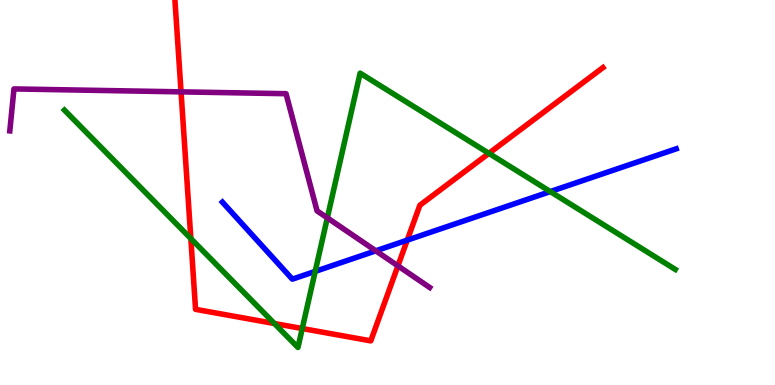[{'lines': ['blue', 'red'], 'intersections': [{'x': 5.25, 'y': 3.76}]}, {'lines': ['green', 'red'], 'intersections': [{'x': 2.46, 'y': 3.8}, {'x': 3.54, 'y': 1.6}, {'x': 3.9, 'y': 1.47}, {'x': 6.31, 'y': 6.02}]}, {'lines': ['purple', 'red'], 'intersections': [{'x': 2.34, 'y': 7.61}, {'x': 5.13, 'y': 3.09}]}, {'lines': ['blue', 'green'], 'intersections': [{'x': 4.07, 'y': 2.95}, {'x': 7.1, 'y': 5.02}]}, {'lines': ['blue', 'purple'], 'intersections': [{'x': 4.85, 'y': 3.49}]}, {'lines': ['green', 'purple'], 'intersections': [{'x': 4.22, 'y': 4.34}]}]